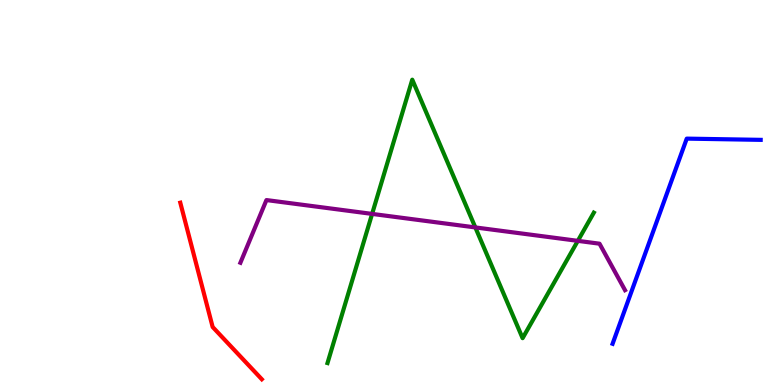[{'lines': ['blue', 'red'], 'intersections': []}, {'lines': ['green', 'red'], 'intersections': []}, {'lines': ['purple', 'red'], 'intersections': []}, {'lines': ['blue', 'green'], 'intersections': []}, {'lines': ['blue', 'purple'], 'intersections': []}, {'lines': ['green', 'purple'], 'intersections': [{'x': 4.8, 'y': 4.44}, {'x': 6.13, 'y': 4.09}, {'x': 7.46, 'y': 3.74}]}]